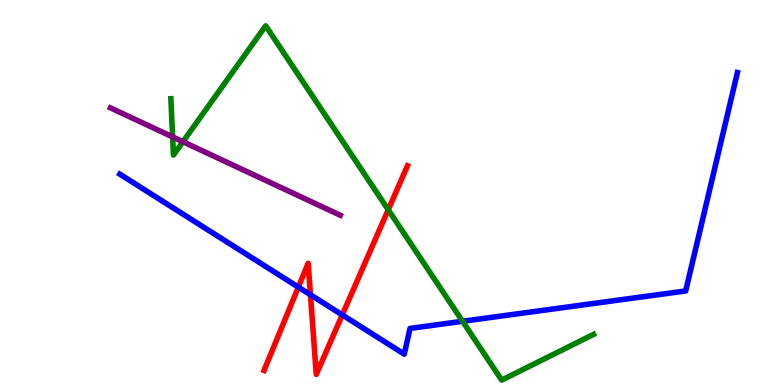[{'lines': ['blue', 'red'], 'intersections': [{'x': 3.85, 'y': 2.54}, {'x': 4.01, 'y': 2.34}, {'x': 4.42, 'y': 1.82}]}, {'lines': ['green', 'red'], 'intersections': [{'x': 5.01, 'y': 4.55}]}, {'lines': ['purple', 'red'], 'intersections': []}, {'lines': ['blue', 'green'], 'intersections': [{'x': 5.97, 'y': 1.65}]}, {'lines': ['blue', 'purple'], 'intersections': []}, {'lines': ['green', 'purple'], 'intersections': [{'x': 2.23, 'y': 6.44}, {'x': 2.36, 'y': 6.32}]}]